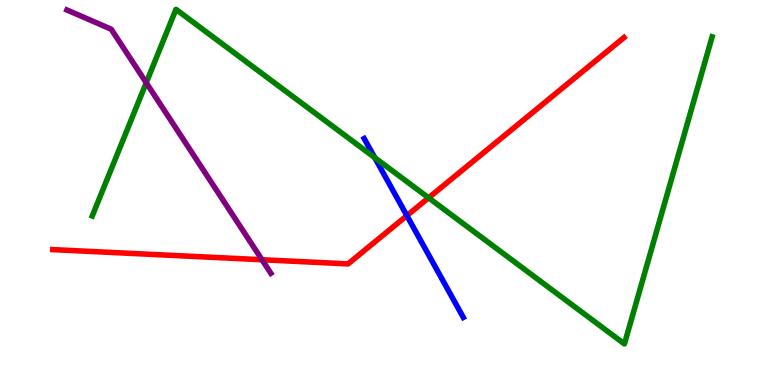[{'lines': ['blue', 'red'], 'intersections': [{'x': 5.25, 'y': 4.4}]}, {'lines': ['green', 'red'], 'intersections': [{'x': 5.53, 'y': 4.86}]}, {'lines': ['purple', 'red'], 'intersections': [{'x': 3.38, 'y': 3.25}]}, {'lines': ['blue', 'green'], 'intersections': [{'x': 4.84, 'y': 5.91}]}, {'lines': ['blue', 'purple'], 'intersections': []}, {'lines': ['green', 'purple'], 'intersections': [{'x': 1.89, 'y': 7.85}]}]